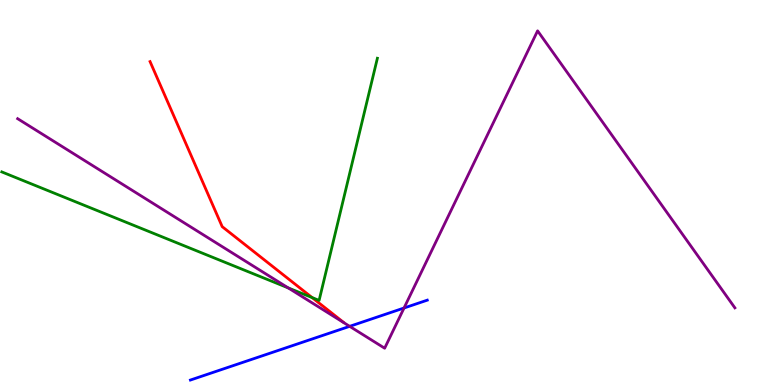[{'lines': ['blue', 'red'], 'intersections': []}, {'lines': ['green', 'red'], 'intersections': [{'x': 4.03, 'y': 2.27}]}, {'lines': ['purple', 'red'], 'intersections': []}, {'lines': ['blue', 'green'], 'intersections': []}, {'lines': ['blue', 'purple'], 'intersections': [{'x': 4.51, 'y': 1.52}, {'x': 5.21, 'y': 2.0}]}, {'lines': ['green', 'purple'], 'intersections': [{'x': 3.72, 'y': 2.52}]}]